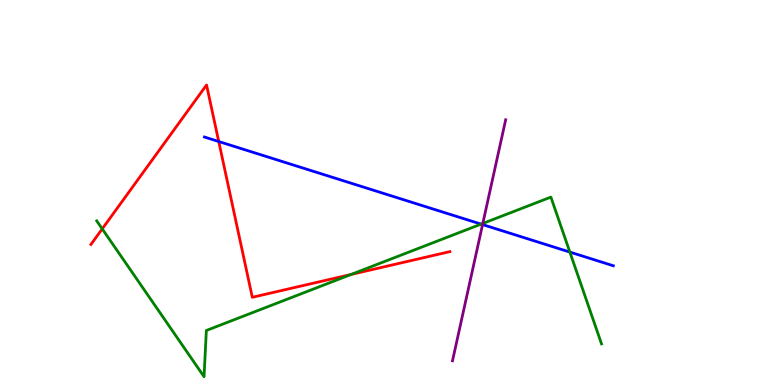[{'lines': ['blue', 'red'], 'intersections': [{'x': 2.82, 'y': 6.32}]}, {'lines': ['green', 'red'], 'intersections': [{'x': 1.32, 'y': 4.05}, {'x': 4.53, 'y': 2.87}]}, {'lines': ['purple', 'red'], 'intersections': []}, {'lines': ['blue', 'green'], 'intersections': [{'x': 6.21, 'y': 4.18}, {'x': 7.35, 'y': 3.45}]}, {'lines': ['blue', 'purple'], 'intersections': [{'x': 6.23, 'y': 4.17}]}, {'lines': ['green', 'purple'], 'intersections': [{'x': 6.23, 'y': 4.2}]}]